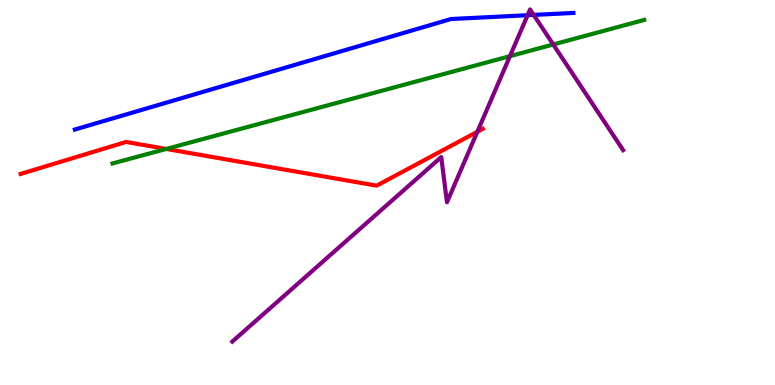[{'lines': ['blue', 'red'], 'intersections': []}, {'lines': ['green', 'red'], 'intersections': [{'x': 2.15, 'y': 6.13}]}, {'lines': ['purple', 'red'], 'intersections': [{'x': 6.16, 'y': 6.58}]}, {'lines': ['blue', 'green'], 'intersections': []}, {'lines': ['blue', 'purple'], 'intersections': [{'x': 6.81, 'y': 9.6}, {'x': 6.89, 'y': 9.61}]}, {'lines': ['green', 'purple'], 'intersections': [{'x': 6.58, 'y': 8.54}, {'x': 7.14, 'y': 8.84}]}]